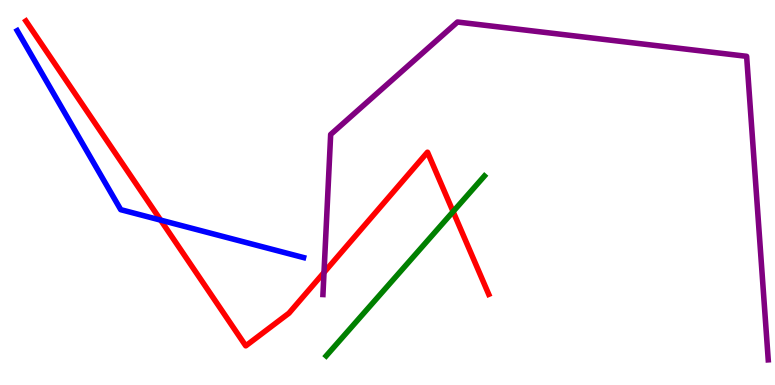[{'lines': ['blue', 'red'], 'intersections': [{'x': 2.07, 'y': 4.28}]}, {'lines': ['green', 'red'], 'intersections': [{'x': 5.85, 'y': 4.5}]}, {'lines': ['purple', 'red'], 'intersections': [{'x': 4.18, 'y': 2.92}]}, {'lines': ['blue', 'green'], 'intersections': []}, {'lines': ['blue', 'purple'], 'intersections': []}, {'lines': ['green', 'purple'], 'intersections': []}]